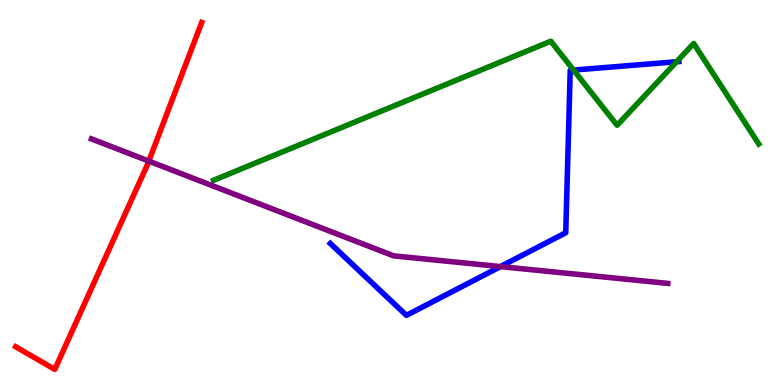[{'lines': ['blue', 'red'], 'intersections': []}, {'lines': ['green', 'red'], 'intersections': []}, {'lines': ['purple', 'red'], 'intersections': [{'x': 1.92, 'y': 5.82}]}, {'lines': ['blue', 'green'], 'intersections': [{'x': 7.4, 'y': 8.18}, {'x': 8.73, 'y': 8.4}]}, {'lines': ['blue', 'purple'], 'intersections': [{'x': 6.46, 'y': 3.08}]}, {'lines': ['green', 'purple'], 'intersections': []}]